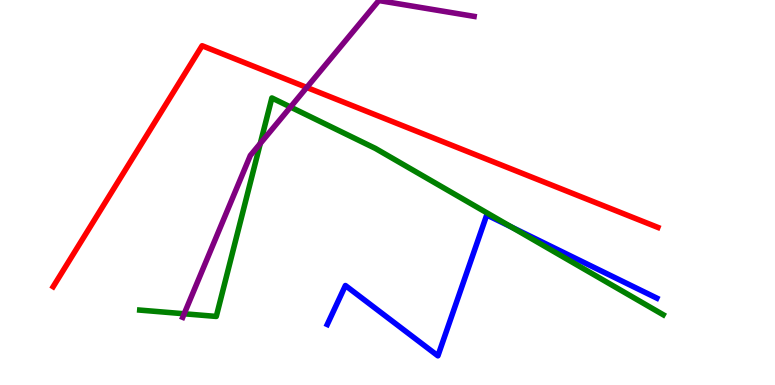[{'lines': ['blue', 'red'], 'intersections': []}, {'lines': ['green', 'red'], 'intersections': []}, {'lines': ['purple', 'red'], 'intersections': [{'x': 3.96, 'y': 7.73}]}, {'lines': ['blue', 'green'], 'intersections': [{'x': 6.6, 'y': 4.1}]}, {'lines': ['blue', 'purple'], 'intersections': []}, {'lines': ['green', 'purple'], 'intersections': [{'x': 2.38, 'y': 1.85}, {'x': 3.36, 'y': 6.27}, {'x': 3.75, 'y': 7.22}]}]